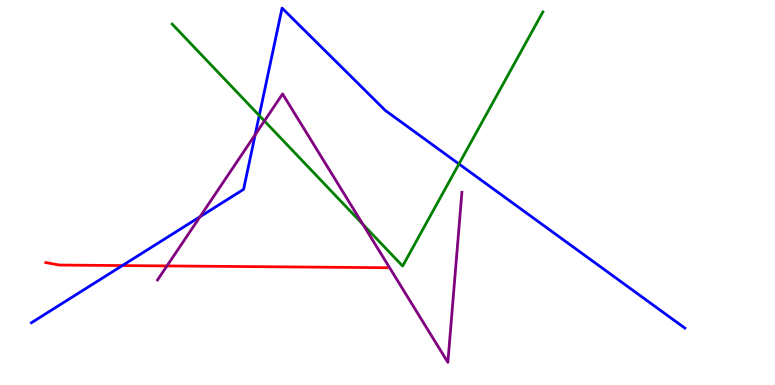[{'lines': ['blue', 'red'], 'intersections': [{'x': 1.58, 'y': 3.1}]}, {'lines': ['green', 'red'], 'intersections': []}, {'lines': ['purple', 'red'], 'intersections': [{'x': 2.15, 'y': 3.09}]}, {'lines': ['blue', 'green'], 'intersections': [{'x': 3.35, 'y': 7.0}, {'x': 5.92, 'y': 5.74}]}, {'lines': ['blue', 'purple'], 'intersections': [{'x': 2.58, 'y': 4.37}, {'x': 3.29, 'y': 6.5}]}, {'lines': ['green', 'purple'], 'intersections': [{'x': 3.41, 'y': 6.86}, {'x': 4.68, 'y': 4.17}]}]